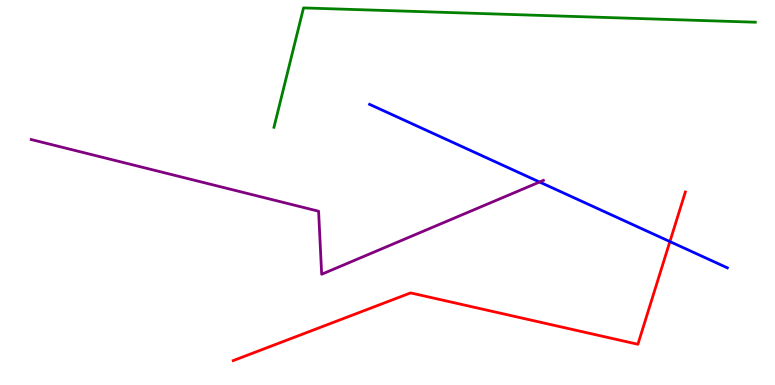[{'lines': ['blue', 'red'], 'intersections': [{'x': 8.64, 'y': 3.73}]}, {'lines': ['green', 'red'], 'intersections': []}, {'lines': ['purple', 'red'], 'intersections': []}, {'lines': ['blue', 'green'], 'intersections': []}, {'lines': ['blue', 'purple'], 'intersections': [{'x': 6.96, 'y': 5.27}]}, {'lines': ['green', 'purple'], 'intersections': []}]